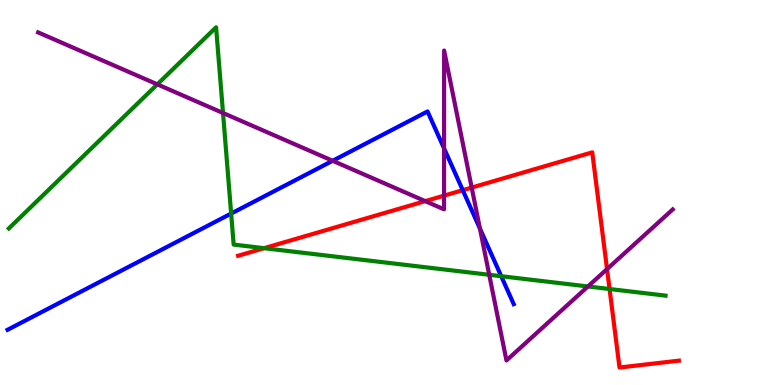[{'lines': ['blue', 'red'], 'intersections': [{'x': 5.97, 'y': 5.06}]}, {'lines': ['green', 'red'], 'intersections': [{'x': 3.41, 'y': 3.55}, {'x': 7.87, 'y': 2.49}]}, {'lines': ['purple', 'red'], 'intersections': [{'x': 5.49, 'y': 4.78}, {'x': 5.73, 'y': 4.92}, {'x': 6.09, 'y': 5.13}, {'x': 7.83, 'y': 3.01}]}, {'lines': ['blue', 'green'], 'intersections': [{'x': 2.98, 'y': 4.45}, {'x': 6.47, 'y': 2.83}]}, {'lines': ['blue', 'purple'], 'intersections': [{'x': 4.29, 'y': 5.82}, {'x': 5.73, 'y': 6.15}, {'x': 6.19, 'y': 4.06}]}, {'lines': ['green', 'purple'], 'intersections': [{'x': 2.03, 'y': 7.81}, {'x': 2.88, 'y': 7.07}, {'x': 6.31, 'y': 2.86}, {'x': 7.59, 'y': 2.56}]}]